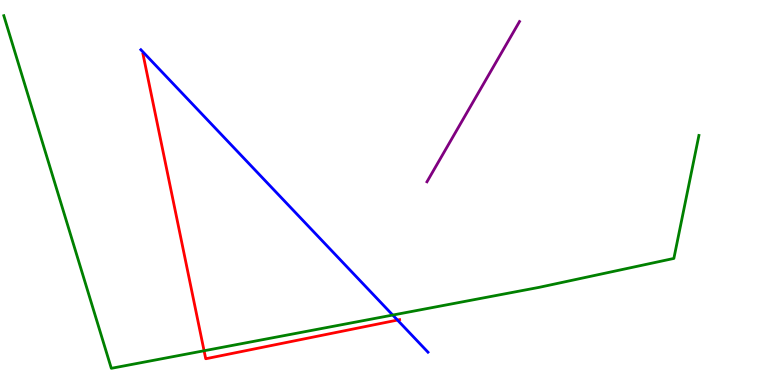[{'lines': ['blue', 'red'], 'intersections': [{'x': 5.13, 'y': 1.69}]}, {'lines': ['green', 'red'], 'intersections': [{'x': 2.63, 'y': 0.889}]}, {'lines': ['purple', 'red'], 'intersections': []}, {'lines': ['blue', 'green'], 'intersections': [{'x': 5.07, 'y': 1.82}]}, {'lines': ['blue', 'purple'], 'intersections': []}, {'lines': ['green', 'purple'], 'intersections': []}]